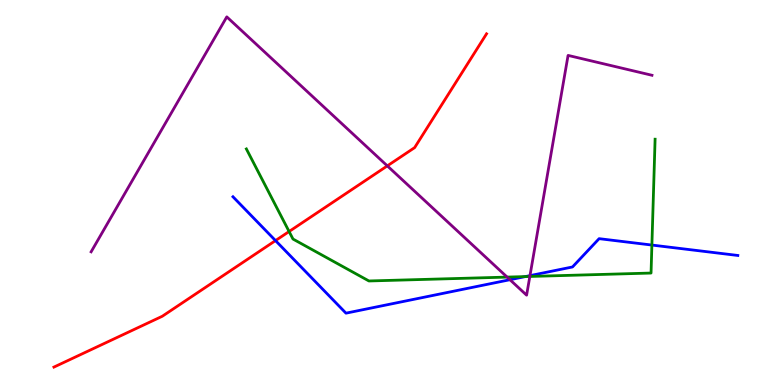[{'lines': ['blue', 'red'], 'intersections': [{'x': 3.55, 'y': 3.75}]}, {'lines': ['green', 'red'], 'intersections': [{'x': 3.73, 'y': 3.99}]}, {'lines': ['purple', 'red'], 'intersections': [{'x': 5.0, 'y': 5.69}]}, {'lines': ['blue', 'green'], 'intersections': [{'x': 6.78, 'y': 2.82}, {'x': 8.41, 'y': 3.63}]}, {'lines': ['blue', 'purple'], 'intersections': [{'x': 6.58, 'y': 2.73}, {'x': 6.84, 'y': 2.84}]}, {'lines': ['green', 'purple'], 'intersections': [{'x': 6.54, 'y': 2.8}, {'x': 6.84, 'y': 2.82}]}]